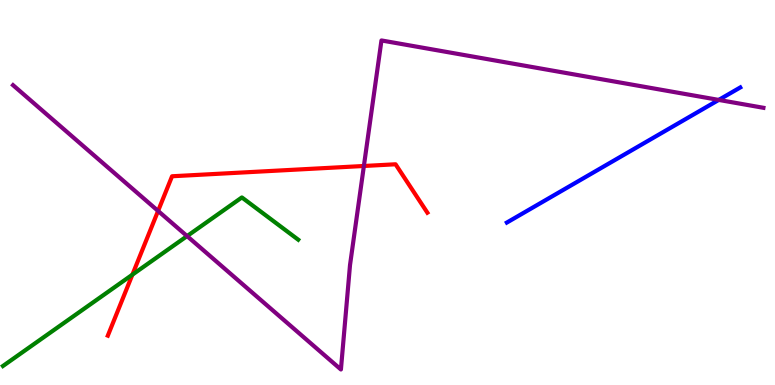[{'lines': ['blue', 'red'], 'intersections': []}, {'lines': ['green', 'red'], 'intersections': [{'x': 1.71, 'y': 2.87}]}, {'lines': ['purple', 'red'], 'intersections': [{'x': 2.04, 'y': 4.52}, {'x': 4.7, 'y': 5.69}]}, {'lines': ['blue', 'green'], 'intersections': []}, {'lines': ['blue', 'purple'], 'intersections': [{'x': 9.27, 'y': 7.4}]}, {'lines': ['green', 'purple'], 'intersections': [{'x': 2.41, 'y': 3.87}]}]